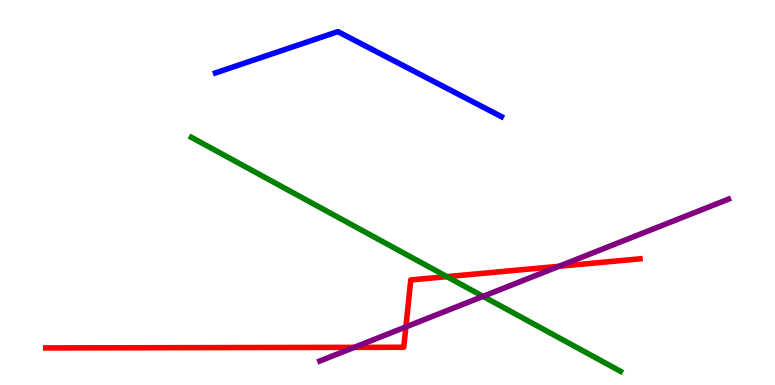[{'lines': ['blue', 'red'], 'intersections': []}, {'lines': ['green', 'red'], 'intersections': [{'x': 5.77, 'y': 2.81}]}, {'lines': ['purple', 'red'], 'intersections': [{'x': 4.57, 'y': 0.978}, {'x': 5.24, 'y': 1.51}, {'x': 7.21, 'y': 3.08}]}, {'lines': ['blue', 'green'], 'intersections': []}, {'lines': ['blue', 'purple'], 'intersections': []}, {'lines': ['green', 'purple'], 'intersections': [{'x': 6.23, 'y': 2.3}]}]